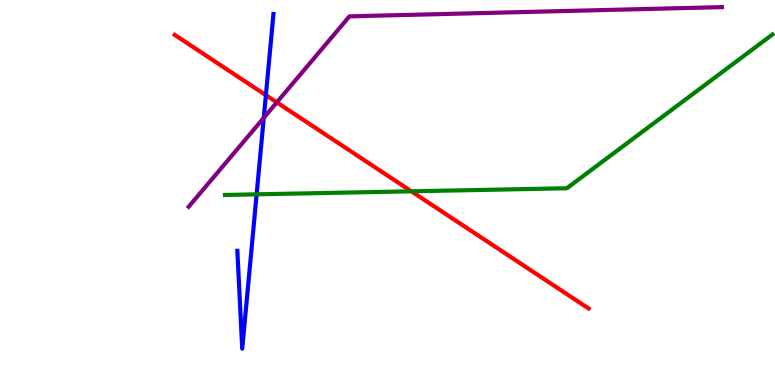[{'lines': ['blue', 'red'], 'intersections': [{'x': 3.43, 'y': 7.53}]}, {'lines': ['green', 'red'], 'intersections': [{'x': 5.31, 'y': 5.03}]}, {'lines': ['purple', 'red'], 'intersections': [{'x': 3.57, 'y': 7.34}]}, {'lines': ['blue', 'green'], 'intersections': [{'x': 3.31, 'y': 4.95}]}, {'lines': ['blue', 'purple'], 'intersections': [{'x': 3.4, 'y': 6.94}]}, {'lines': ['green', 'purple'], 'intersections': []}]